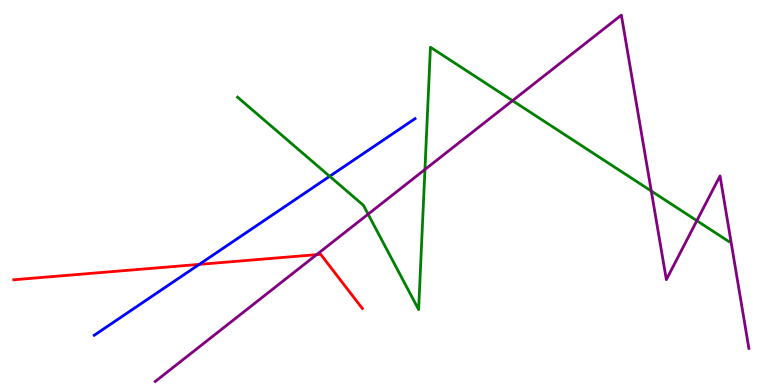[{'lines': ['blue', 'red'], 'intersections': [{'x': 2.57, 'y': 3.13}]}, {'lines': ['green', 'red'], 'intersections': []}, {'lines': ['purple', 'red'], 'intersections': [{'x': 4.09, 'y': 3.39}]}, {'lines': ['blue', 'green'], 'intersections': [{'x': 4.25, 'y': 5.42}]}, {'lines': ['blue', 'purple'], 'intersections': []}, {'lines': ['green', 'purple'], 'intersections': [{'x': 4.75, 'y': 4.44}, {'x': 5.48, 'y': 5.6}, {'x': 6.61, 'y': 7.39}, {'x': 8.4, 'y': 5.04}, {'x': 8.99, 'y': 4.27}]}]